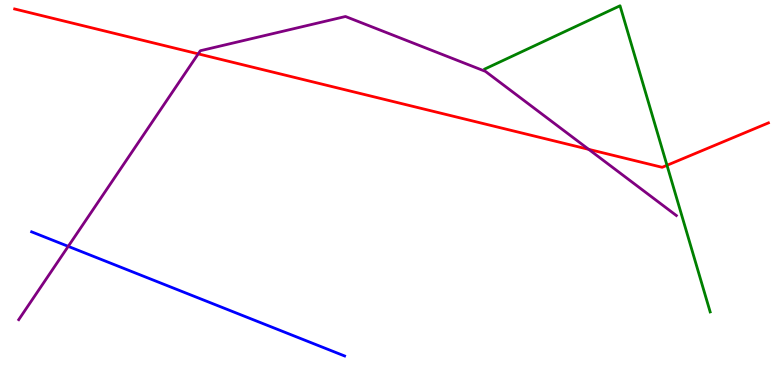[{'lines': ['blue', 'red'], 'intersections': []}, {'lines': ['green', 'red'], 'intersections': [{'x': 8.61, 'y': 5.71}]}, {'lines': ['purple', 'red'], 'intersections': [{'x': 2.56, 'y': 8.6}, {'x': 7.6, 'y': 6.12}]}, {'lines': ['blue', 'green'], 'intersections': []}, {'lines': ['blue', 'purple'], 'intersections': [{'x': 0.88, 'y': 3.6}]}, {'lines': ['green', 'purple'], 'intersections': []}]